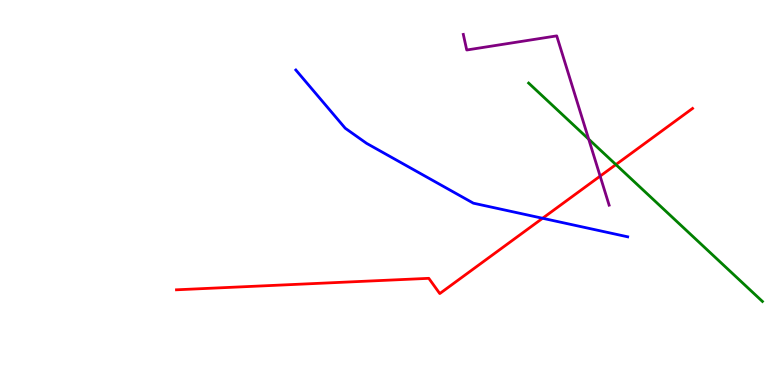[{'lines': ['blue', 'red'], 'intersections': [{'x': 7.0, 'y': 4.33}]}, {'lines': ['green', 'red'], 'intersections': [{'x': 7.95, 'y': 5.73}]}, {'lines': ['purple', 'red'], 'intersections': [{'x': 7.74, 'y': 5.43}]}, {'lines': ['blue', 'green'], 'intersections': []}, {'lines': ['blue', 'purple'], 'intersections': []}, {'lines': ['green', 'purple'], 'intersections': [{'x': 7.6, 'y': 6.39}]}]